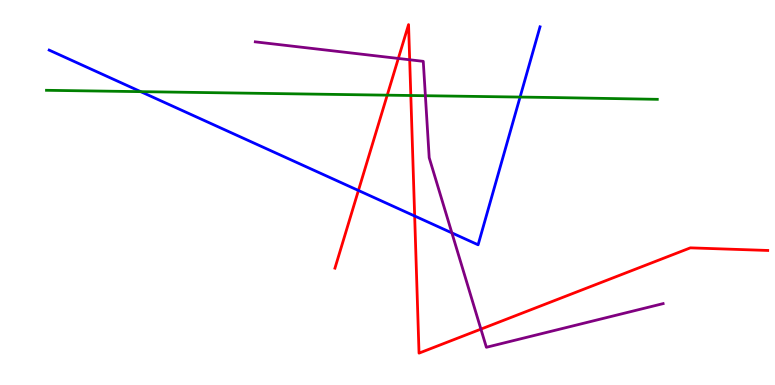[{'lines': ['blue', 'red'], 'intersections': [{'x': 4.62, 'y': 5.05}, {'x': 5.35, 'y': 4.39}]}, {'lines': ['green', 'red'], 'intersections': [{'x': 5.0, 'y': 7.53}, {'x': 5.3, 'y': 7.52}]}, {'lines': ['purple', 'red'], 'intersections': [{'x': 5.14, 'y': 8.48}, {'x': 5.29, 'y': 8.45}, {'x': 6.21, 'y': 1.45}]}, {'lines': ['blue', 'green'], 'intersections': [{'x': 1.82, 'y': 7.62}, {'x': 6.71, 'y': 7.48}]}, {'lines': ['blue', 'purple'], 'intersections': [{'x': 5.83, 'y': 3.95}]}, {'lines': ['green', 'purple'], 'intersections': [{'x': 5.49, 'y': 7.51}]}]